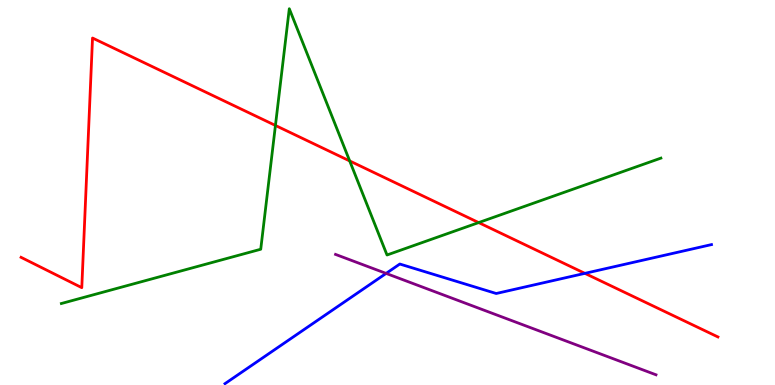[{'lines': ['blue', 'red'], 'intersections': [{'x': 7.55, 'y': 2.9}]}, {'lines': ['green', 'red'], 'intersections': [{'x': 3.55, 'y': 6.74}, {'x': 4.51, 'y': 5.82}, {'x': 6.18, 'y': 4.22}]}, {'lines': ['purple', 'red'], 'intersections': []}, {'lines': ['blue', 'green'], 'intersections': []}, {'lines': ['blue', 'purple'], 'intersections': [{'x': 4.98, 'y': 2.9}]}, {'lines': ['green', 'purple'], 'intersections': []}]